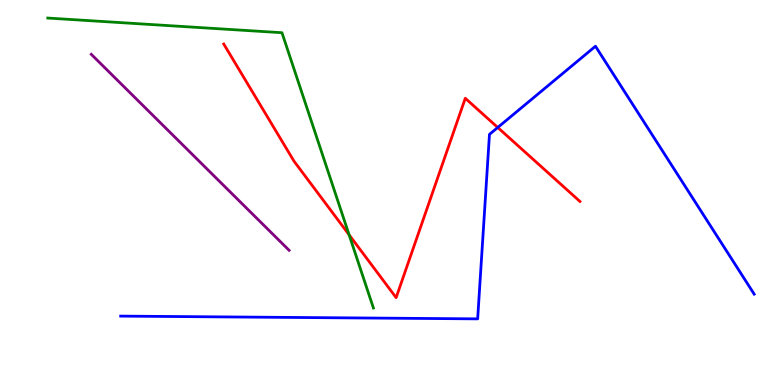[{'lines': ['blue', 'red'], 'intersections': [{'x': 6.42, 'y': 6.69}]}, {'lines': ['green', 'red'], 'intersections': [{'x': 4.5, 'y': 3.9}]}, {'lines': ['purple', 'red'], 'intersections': []}, {'lines': ['blue', 'green'], 'intersections': []}, {'lines': ['blue', 'purple'], 'intersections': []}, {'lines': ['green', 'purple'], 'intersections': []}]